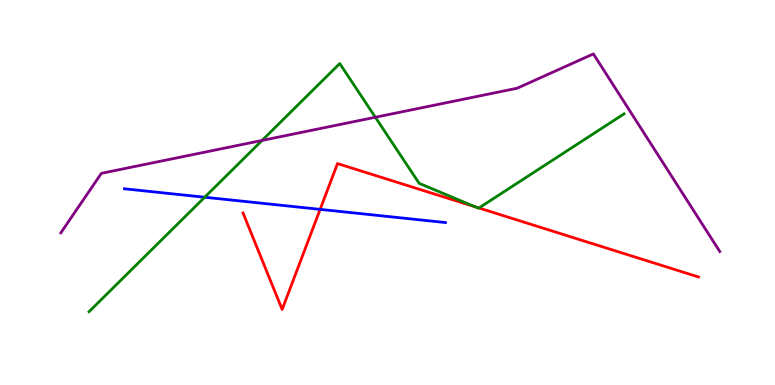[{'lines': ['blue', 'red'], 'intersections': [{'x': 4.13, 'y': 4.56}]}, {'lines': ['green', 'red'], 'intersections': [{'x': 6.13, 'y': 4.63}, {'x': 6.18, 'y': 4.6}]}, {'lines': ['purple', 'red'], 'intersections': []}, {'lines': ['blue', 'green'], 'intersections': [{'x': 2.64, 'y': 4.88}]}, {'lines': ['blue', 'purple'], 'intersections': []}, {'lines': ['green', 'purple'], 'intersections': [{'x': 3.38, 'y': 6.35}, {'x': 4.84, 'y': 6.95}]}]